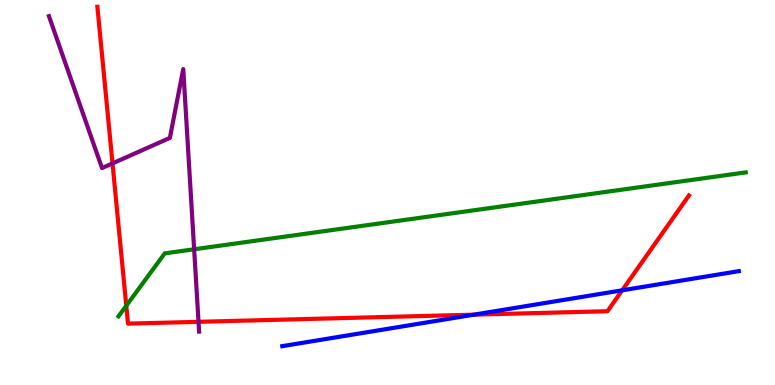[{'lines': ['blue', 'red'], 'intersections': [{'x': 6.11, 'y': 1.83}, {'x': 8.03, 'y': 2.46}]}, {'lines': ['green', 'red'], 'intersections': [{'x': 1.63, 'y': 2.06}]}, {'lines': ['purple', 'red'], 'intersections': [{'x': 1.45, 'y': 5.76}, {'x': 2.56, 'y': 1.64}]}, {'lines': ['blue', 'green'], 'intersections': []}, {'lines': ['blue', 'purple'], 'intersections': []}, {'lines': ['green', 'purple'], 'intersections': [{'x': 2.51, 'y': 3.53}]}]